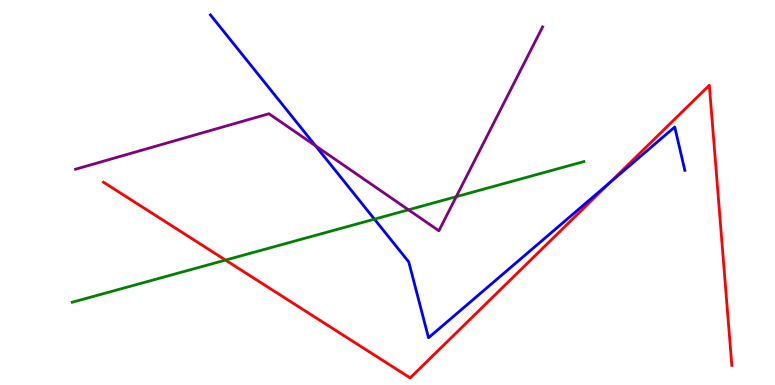[{'lines': ['blue', 'red'], 'intersections': [{'x': 7.87, 'y': 5.26}]}, {'lines': ['green', 'red'], 'intersections': [{'x': 2.91, 'y': 3.24}]}, {'lines': ['purple', 'red'], 'intersections': []}, {'lines': ['blue', 'green'], 'intersections': [{'x': 4.83, 'y': 4.31}]}, {'lines': ['blue', 'purple'], 'intersections': [{'x': 4.07, 'y': 6.21}]}, {'lines': ['green', 'purple'], 'intersections': [{'x': 5.27, 'y': 4.55}, {'x': 5.89, 'y': 4.89}]}]